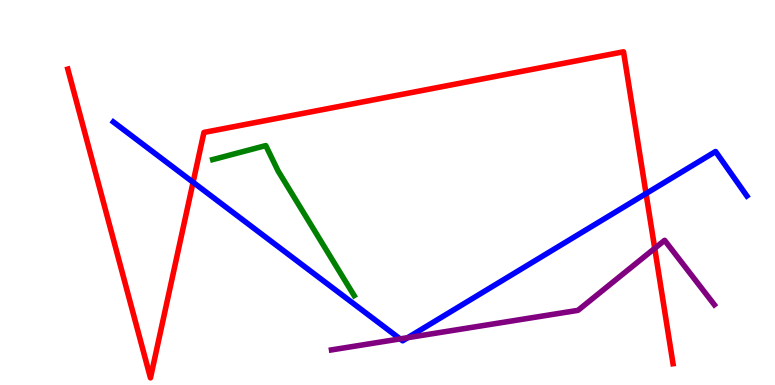[{'lines': ['blue', 'red'], 'intersections': [{'x': 2.49, 'y': 5.27}, {'x': 8.34, 'y': 4.97}]}, {'lines': ['green', 'red'], 'intersections': []}, {'lines': ['purple', 'red'], 'intersections': [{'x': 8.45, 'y': 3.55}]}, {'lines': ['blue', 'green'], 'intersections': []}, {'lines': ['blue', 'purple'], 'intersections': [{'x': 5.16, 'y': 1.2}, {'x': 5.26, 'y': 1.23}]}, {'lines': ['green', 'purple'], 'intersections': []}]